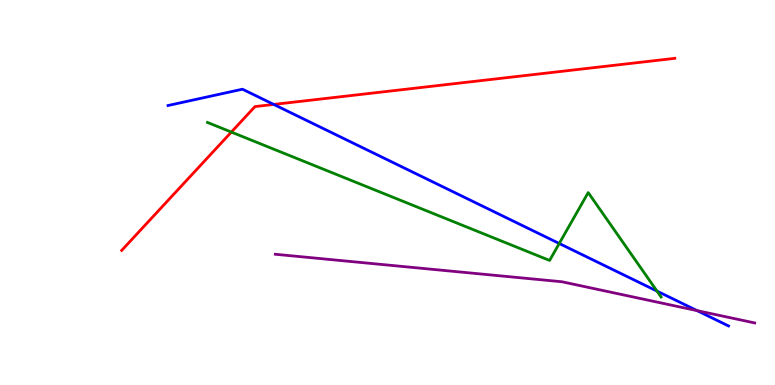[{'lines': ['blue', 'red'], 'intersections': [{'x': 3.53, 'y': 7.29}]}, {'lines': ['green', 'red'], 'intersections': [{'x': 2.99, 'y': 6.57}]}, {'lines': ['purple', 'red'], 'intersections': []}, {'lines': ['blue', 'green'], 'intersections': [{'x': 7.22, 'y': 3.68}, {'x': 8.48, 'y': 2.44}]}, {'lines': ['blue', 'purple'], 'intersections': [{'x': 8.99, 'y': 1.93}]}, {'lines': ['green', 'purple'], 'intersections': []}]